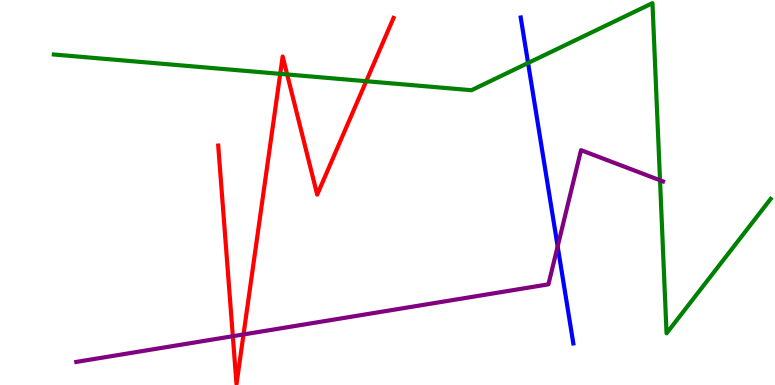[{'lines': ['blue', 'red'], 'intersections': []}, {'lines': ['green', 'red'], 'intersections': [{'x': 3.62, 'y': 8.08}, {'x': 3.71, 'y': 8.07}, {'x': 4.73, 'y': 7.89}]}, {'lines': ['purple', 'red'], 'intersections': [{'x': 3.0, 'y': 1.27}, {'x': 3.14, 'y': 1.31}]}, {'lines': ['blue', 'green'], 'intersections': [{'x': 6.81, 'y': 8.36}]}, {'lines': ['blue', 'purple'], 'intersections': [{'x': 7.2, 'y': 3.6}]}, {'lines': ['green', 'purple'], 'intersections': [{'x': 8.52, 'y': 5.32}]}]